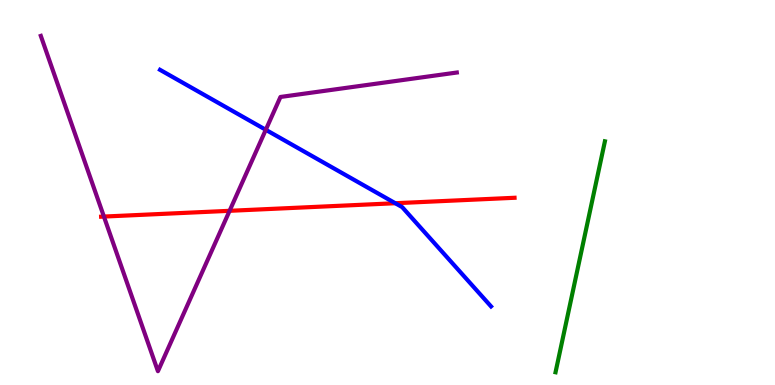[{'lines': ['blue', 'red'], 'intersections': [{'x': 5.1, 'y': 4.72}]}, {'lines': ['green', 'red'], 'intersections': []}, {'lines': ['purple', 'red'], 'intersections': [{'x': 1.34, 'y': 4.38}, {'x': 2.96, 'y': 4.52}]}, {'lines': ['blue', 'green'], 'intersections': []}, {'lines': ['blue', 'purple'], 'intersections': [{'x': 3.43, 'y': 6.63}]}, {'lines': ['green', 'purple'], 'intersections': []}]